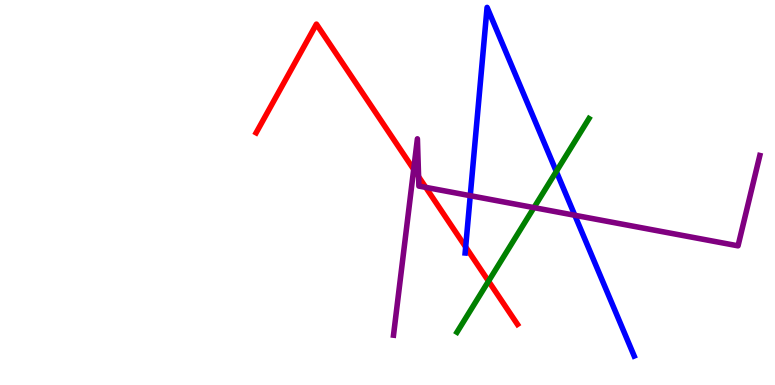[{'lines': ['blue', 'red'], 'intersections': [{'x': 6.01, 'y': 3.58}]}, {'lines': ['green', 'red'], 'intersections': [{'x': 6.3, 'y': 2.7}]}, {'lines': ['purple', 'red'], 'intersections': [{'x': 5.34, 'y': 5.6}, {'x': 5.4, 'y': 5.41}, {'x': 5.49, 'y': 5.13}]}, {'lines': ['blue', 'green'], 'intersections': [{'x': 7.18, 'y': 5.55}]}, {'lines': ['blue', 'purple'], 'intersections': [{'x': 6.07, 'y': 4.92}, {'x': 7.42, 'y': 4.41}]}, {'lines': ['green', 'purple'], 'intersections': [{'x': 6.89, 'y': 4.61}]}]